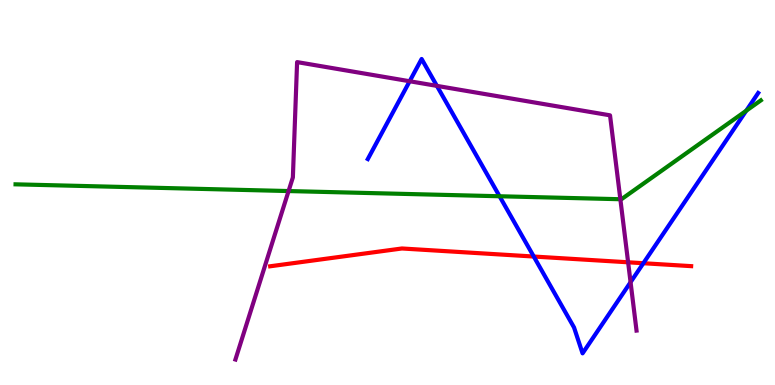[{'lines': ['blue', 'red'], 'intersections': [{'x': 6.89, 'y': 3.34}, {'x': 8.3, 'y': 3.16}]}, {'lines': ['green', 'red'], 'intersections': []}, {'lines': ['purple', 'red'], 'intersections': [{'x': 8.1, 'y': 3.19}]}, {'lines': ['blue', 'green'], 'intersections': [{'x': 6.45, 'y': 4.9}, {'x': 9.63, 'y': 7.12}]}, {'lines': ['blue', 'purple'], 'intersections': [{'x': 5.29, 'y': 7.89}, {'x': 5.64, 'y': 7.77}, {'x': 8.14, 'y': 2.67}]}, {'lines': ['green', 'purple'], 'intersections': [{'x': 3.72, 'y': 5.04}, {'x': 8.0, 'y': 4.83}]}]